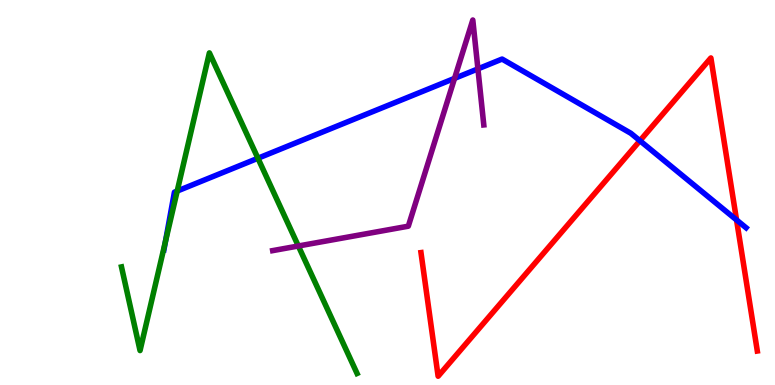[{'lines': ['blue', 'red'], 'intersections': [{'x': 8.26, 'y': 6.34}, {'x': 9.5, 'y': 4.29}]}, {'lines': ['green', 'red'], 'intersections': []}, {'lines': ['purple', 'red'], 'intersections': []}, {'lines': ['blue', 'green'], 'intersections': [{'x': 2.13, 'y': 3.72}, {'x': 2.29, 'y': 5.04}, {'x': 3.33, 'y': 5.89}]}, {'lines': ['blue', 'purple'], 'intersections': [{'x': 5.87, 'y': 7.96}, {'x': 6.17, 'y': 8.21}]}, {'lines': ['green', 'purple'], 'intersections': [{'x': 3.85, 'y': 3.61}]}]